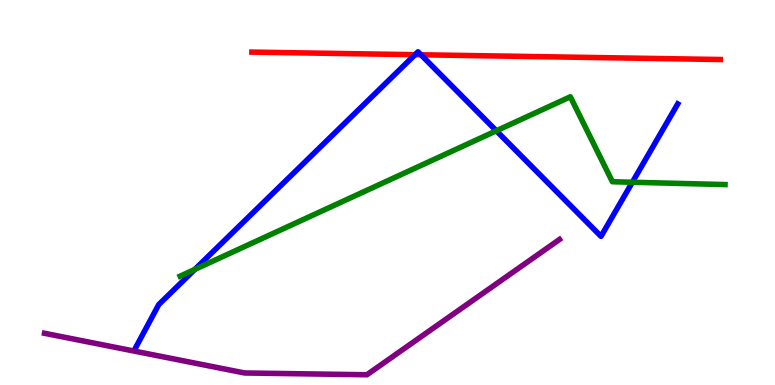[{'lines': ['blue', 'red'], 'intersections': [{'x': 5.36, 'y': 8.58}, {'x': 5.43, 'y': 8.58}]}, {'lines': ['green', 'red'], 'intersections': []}, {'lines': ['purple', 'red'], 'intersections': []}, {'lines': ['blue', 'green'], 'intersections': [{'x': 2.51, 'y': 3.0}, {'x': 6.4, 'y': 6.6}, {'x': 8.16, 'y': 5.27}]}, {'lines': ['blue', 'purple'], 'intersections': []}, {'lines': ['green', 'purple'], 'intersections': []}]